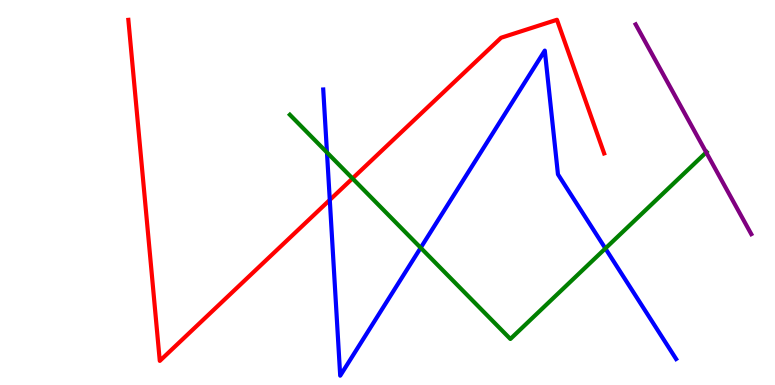[{'lines': ['blue', 'red'], 'intersections': [{'x': 4.26, 'y': 4.81}]}, {'lines': ['green', 'red'], 'intersections': [{'x': 4.55, 'y': 5.37}]}, {'lines': ['purple', 'red'], 'intersections': []}, {'lines': ['blue', 'green'], 'intersections': [{'x': 4.22, 'y': 6.04}, {'x': 5.43, 'y': 3.56}, {'x': 7.81, 'y': 3.55}]}, {'lines': ['blue', 'purple'], 'intersections': []}, {'lines': ['green', 'purple'], 'intersections': [{'x': 9.11, 'y': 6.04}]}]